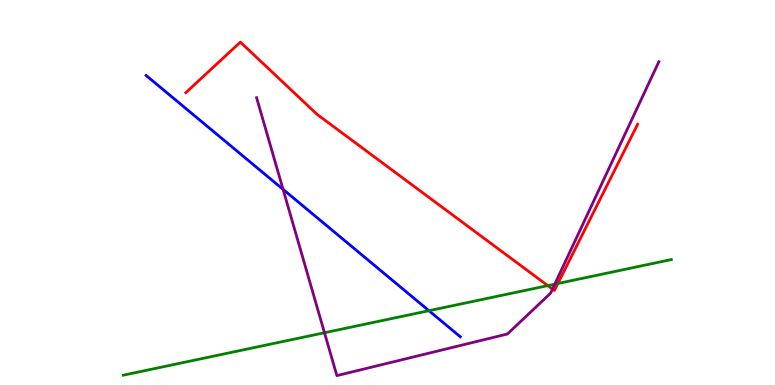[{'lines': ['blue', 'red'], 'intersections': []}, {'lines': ['green', 'red'], 'intersections': [{'x': 7.07, 'y': 2.58}, {'x': 7.2, 'y': 2.64}]}, {'lines': ['purple', 'red'], 'intersections': [{'x': 7.13, 'y': 2.49}]}, {'lines': ['blue', 'green'], 'intersections': [{'x': 5.53, 'y': 1.93}]}, {'lines': ['blue', 'purple'], 'intersections': [{'x': 3.65, 'y': 5.08}]}, {'lines': ['green', 'purple'], 'intersections': [{'x': 4.19, 'y': 1.36}, {'x': 7.16, 'y': 2.62}]}]